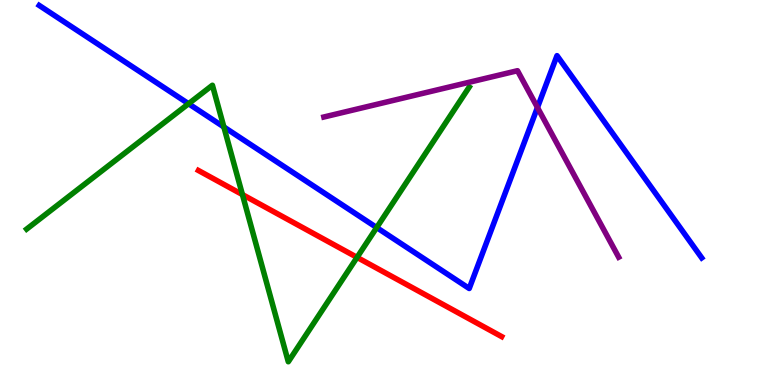[{'lines': ['blue', 'red'], 'intersections': []}, {'lines': ['green', 'red'], 'intersections': [{'x': 3.13, 'y': 4.95}, {'x': 4.61, 'y': 3.31}]}, {'lines': ['purple', 'red'], 'intersections': []}, {'lines': ['blue', 'green'], 'intersections': [{'x': 2.43, 'y': 7.31}, {'x': 2.89, 'y': 6.7}, {'x': 4.86, 'y': 4.09}]}, {'lines': ['blue', 'purple'], 'intersections': [{'x': 6.93, 'y': 7.21}]}, {'lines': ['green', 'purple'], 'intersections': []}]